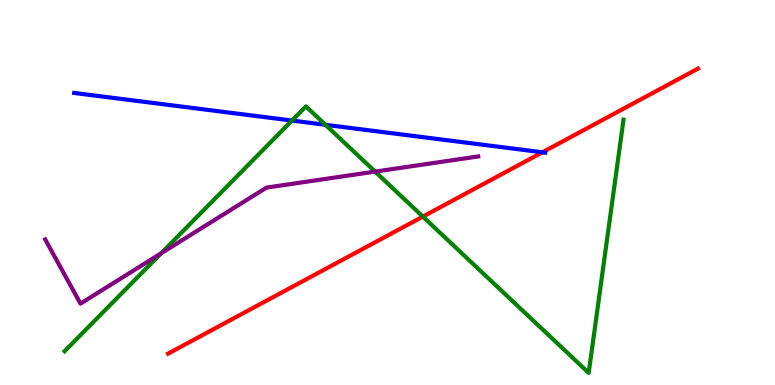[{'lines': ['blue', 'red'], 'intersections': [{'x': 7.0, 'y': 6.04}]}, {'lines': ['green', 'red'], 'intersections': [{'x': 5.46, 'y': 4.37}]}, {'lines': ['purple', 'red'], 'intersections': []}, {'lines': ['blue', 'green'], 'intersections': [{'x': 3.77, 'y': 6.87}, {'x': 4.2, 'y': 6.76}]}, {'lines': ['blue', 'purple'], 'intersections': []}, {'lines': ['green', 'purple'], 'intersections': [{'x': 2.08, 'y': 3.42}, {'x': 4.84, 'y': 5.54}]}]